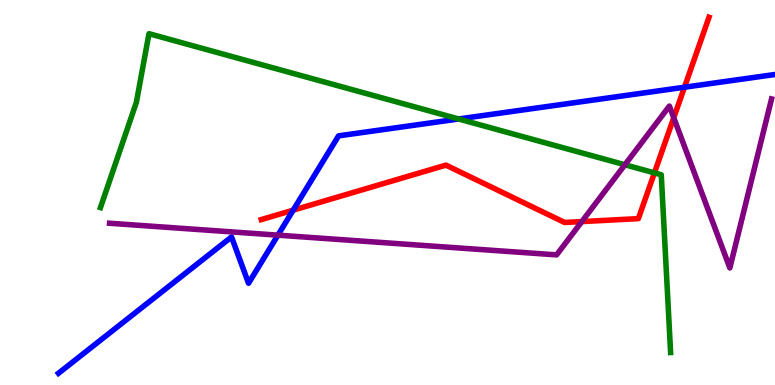[{'lines': ['blue', 'red'], 'intersections': [{'x': 3.78, 'y': 4.54}, {'x': 8.83, 'y': 7.73}]}, {'lines': ['green', 'red'], 'intersections': [{'x': 8.44, 'y': 5.51}]}, {'lines': ['purple', 'red'], 'intersections': [{'x': 7.51, 'y': 4.24}, {'x': 8.69, 'y': 6.94}]}, {'lines': ['blue', 'green'], 'intersections': [{'x': 5.92, 'y': 6.91}]}, {'lines': ['blue', 'purple'], 'intersections': [{'x': 3.59, 'y': 3.89}]}, {'lines': ['green', 'purple'], 'intersections': [{'x': 8.06, 'y': 5.72}]}]